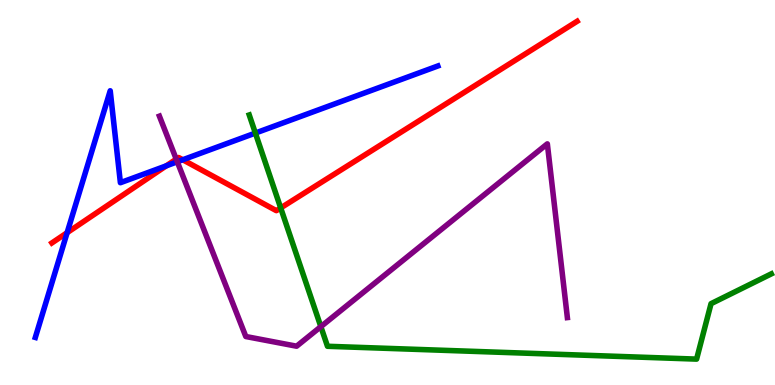[{'lines': ['blue', 'red'], 'intersections': [{'x': 0.866, 'y': 3.96}, {'x': 2.15, 'y': 5.69}, {'x': 2.36, 'y': 5.85}]}, {'lines': ['green', 'red'], 'intersections': [{'x': 3.62, 'y': 4.6}]}, {'lines': ['purple', 'red'], 'intersections': [{'x': 2.27, 'y': 5.87}]}, {'lines': ['blue', 'green'], 'intersections': [{'x': 3.3, 'y': 6.54}]}, {'lines': ['blue', 'purple'], 'intersections': [{'x': 2.29, 'y': 5.8}]}, {'lines': ['green', 'purple'], 'intersections': [{'x': 4.14, 'y': 1.52}]}]